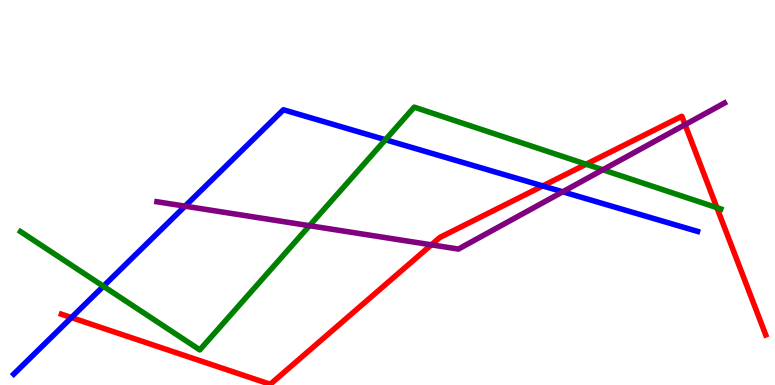[{'lines': ['blue', 'red'], 'intersections': [{'x': 0.922, 'y': 1.75}, {'x': 7.0, 'y': 5.17}]}, {'lines': ['green', 'red'], 'intersections': [{'x': 7.56, 'y': 5.73}, {'x': 9.25, 'y': 4.61}]}, {'lines': ['purple', 'red'], 'intersections': [{'x': 5.57, 'y': 3.64}, {'x': 8.84, 'y': 6.76}]}, {'lines': ['blue', 'green'], 'intersections': [{'x': 1.33, 'y': 2.56}, {'x': 4.97, 'y': 6.37}]}, {'lines': ['blue', 'purple'], 'intersections': [{'x': 2.39, 'y': 4.65}, {'x': 7.26, 'y': 5.02}]}, {'lines': ['green', 'purple'], 'intersections': [{'x': 3.99, 'y': 4.14}, {'x': 7.78, 'y': 5.59}]}]